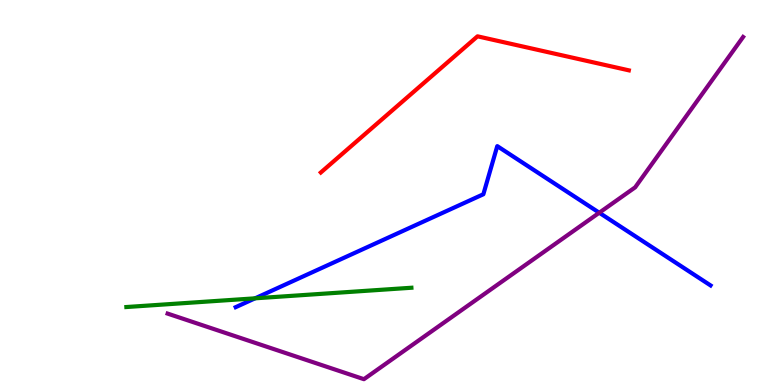[{'lines': ['blue', 'red'], 'intersections': []}, {'lines': ['green', 'red'], 'intersections': []}, {'lines': ['purple', 'red'], 'intersections': []}, {'lines': ['blue', 'green'], 'intersections': [{'x': 3.29, 'y': 2.25}]}, {'lines': ['blue', 'purple'], 'intersections': [{'x': 7.73, 'y': 4.47}]}, {'lines': ['green', 'purple'], 'intersections': []}]